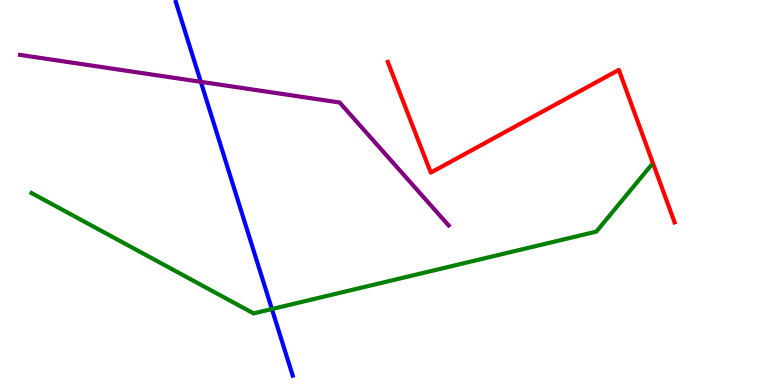[{'lines': ['blue', 'red'], 'intersections': []}, {'lines': ['green', 'red'], 'intersections': []}, {'lines': ['purple', 'red'], 'intersections': []}, {'lines': ['blue', 'green'], 'intersections': [{'x': 3.51, 'y': 1.97}]}, {'lines': ['blue', 'purple'], 'intersections': [{'x': 2.59, 'y': 7.87}]}, {'lines': ['green', 'purple'], 'intersections': []}]